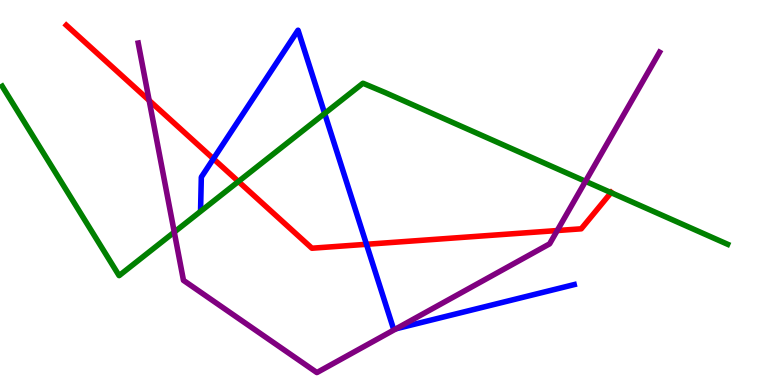[{'lines': ['blue', 'red'], 'intersections': [{'x': 2.75, 'y': 5.88}, {'x': 4.73, 'y': 3.65}]}, {'lines': ['green', 'red'], 'intersections': [{'x': 3.08, 'y': 5.29}, {'x': 7.88, 'y': 5.0}]}, {'lines': ['purple', 'red'], 'intersections': [{'x': 1.92, 'y': 7.39}, {'x': 7.19, 'y': 4.01}]}, {'lines': ['blue', 'green'], 'intersections': [{'x': 4.19, 'y': 7.05}]}, {'lines': ['blue', 'purple'], 'intersections': [{'x': 5.11, 'y': 1.46}]}, {'lines': ['green', 'purple'], 'intersections': [{'x': 2.25, 'y': 3.97}, {'x': 7.55, 'y': 5.29}]}]